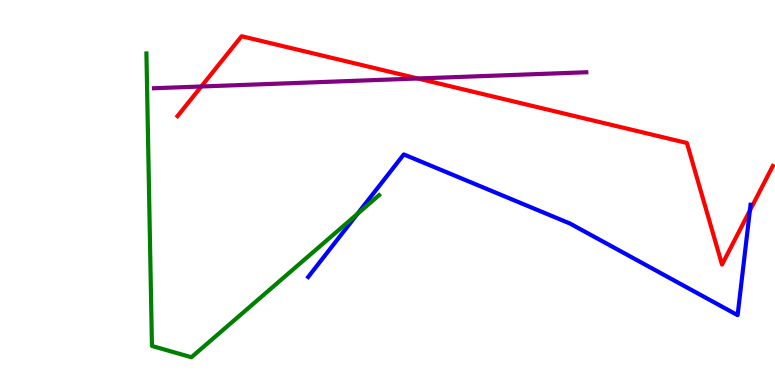[{'lines': ['blue', 'red'], 'intersections': [{'x': 9.68, 'y': 4.53}]}, {'lines': ['green', 'red'], 'intersections': []}, {'lines': ['purple', 'red'], 'intersections': [{'x': 2.6, 'y': 7.75}, {'x': 5.39, 'y': 7.96}]}, {'lines': ['blue', 'green'], 'intersections': [{'x': 4.61, 'y': 4.44}]}, {'lines': ['blue', 'purple'], 'intersections': []}, {'lines': ['green', 'purple'], 'intersections': []}]